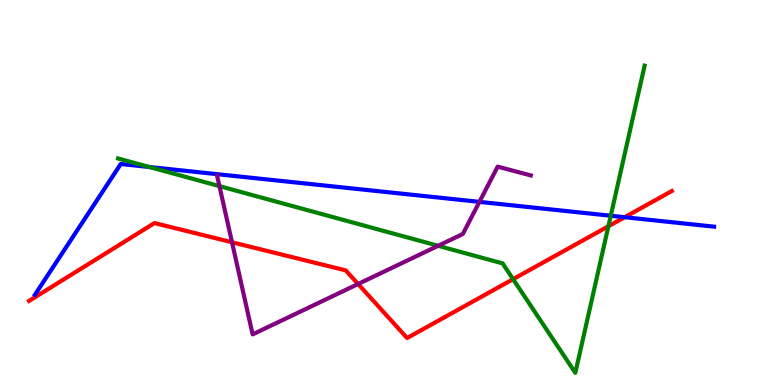[{'lines': ['blue', 'red'], 'intersections': [{'x': 8.06, 'y': 4.36}]}, {'lines': ['green', 'red'], 'intersections': [{'x': 6.62, 'y': 2.75}, {'x': 7.85, 'y': 4.12}]}, {'lines': ['purple', 'red'], 'intersections': [{'x': 2.99, 'y': 3.71}, {'x': 4.62, 'y': 2.62}]}, {'lines': ['blue', 'green'], 'intersections': [{'x': 1.93, 'y': 5.66}, {'x': 7.88, 'y': 4.4}]}, {'lines': ['blue', 'purple'], 'intersections': [{'x': 6.19, 'y': 4.76}]}, {'lines': ['green', 'purple'], 'intersections': [{'x': 2.83, 'y': 5.17}, {'x': 5.65, 'y': 3.62}]}]